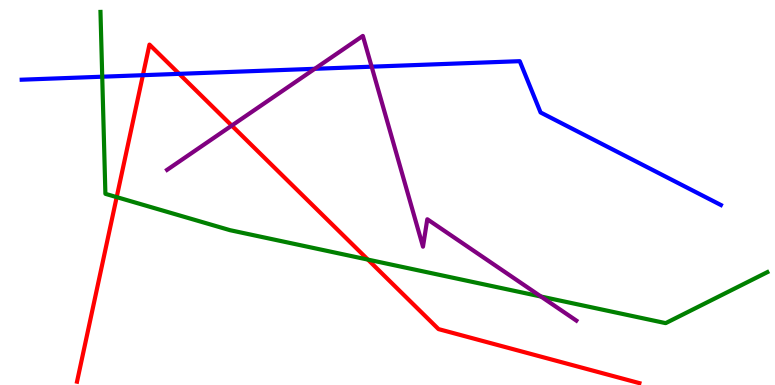[{'lines': ['blue', 'red'], 'intersections': [{'x': 1.84, 'y': 8.05}, {'x': 2.31, 'y': 8.08}]}, {'lines': ['green', 'red'], 'intersections': [{'x': 1.51, 'y': 4.88}, {'x': 4.75, 'y': 3.26}]}, {'lines': ['purple', 'red'], 'intersections': [{'x': 2.99, 'y': 6.74}]}, {'lines': ['blue', 'green'], 'intersections': [{'x': 1.32, 'y': 8.01}]}, {'lines': ['blue', 'purple'], 'intersections': [{'x': 4.06, 'y': 8.21}, {'x': 4.8, 'y': 8.27}]}, {'lines': ['green', 'purple'], 'intersections': [{'x': 6.98, 'y': 2.3}]}]